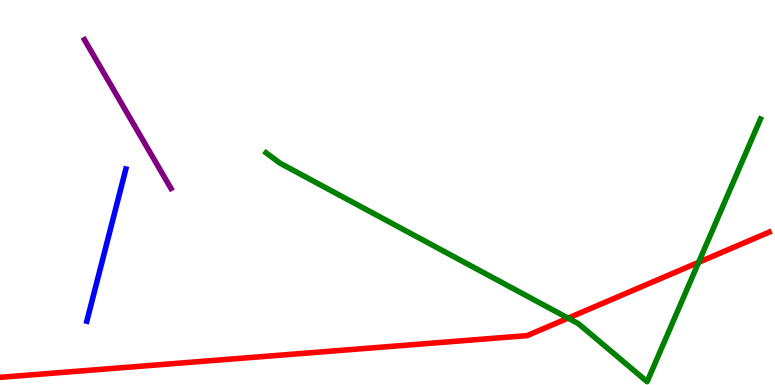[{'lines': ['blue', 'red'], 'intersections': []}, {'lines': ['green', 'red'], 'intersections': [{'x': 7.33, 'y': 1.74}, {'x': 9.01, 'y': 3.19}]}, {'lines': ['purple', 'red'], 'intersections': []}, {'lines': ['blue', 'green'], 'intersections': []}, {'lines': ['blue', 'purple'], 'intersections': []}, {'lines': ['green', 'purple'], 'intersections': []}]